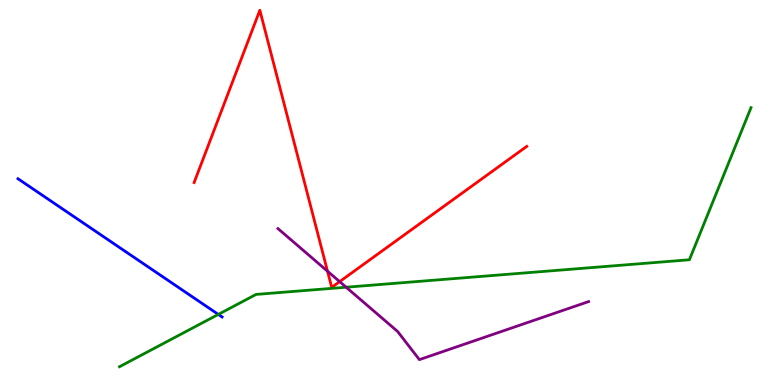[{'lines': ['blue', 'red'], 'intersections': []}, {'lines': ['green', 'red'], 'intersections': []}, {'lines': ['purple', 'red'], 'intersections': [{'x': 4.23, 'y': 2.96}, {'x': 4.38, 'y': 2.68}]}, {'lines': ['blue', 'green'], 'intersections': [{'x': 2.82, 'y': 1.83}]}, {'lines': ['blue', 'purple'], 'intersections': []}, {'lines': ['green', 'purple'], 'intersections': [{'x': 4.47, 'y': 2.54}]}]